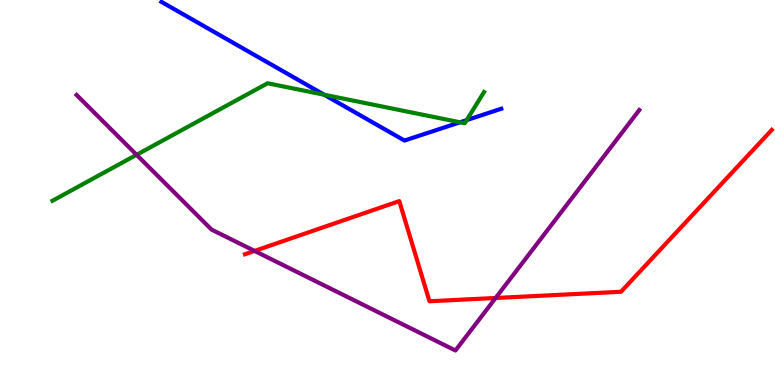[{'lines': ['blue', 'red'], 'intersections': []}, {'lines': ['green', 'red'], 'intersections': []}, {'lines': ['purple', 'red'], 'intersections': [{'x': 3.28, 'y': 3.48}, {'x': 6.39, 'y': 2.26}]}, {'lines': ['blue', 'green'], 'intersections': [{'x': 4.18, 'y': 7.54}, {'x': 5.94, 'y': 6.82}, {'x': 6.02, 'y': 6.88}]}, {'lines': ['blue', 'purple'], 'intersections': []}, {'lines': ['green', 'purple'], 'intersections': [{'x': 1.76, 'y': 5.98}]}]